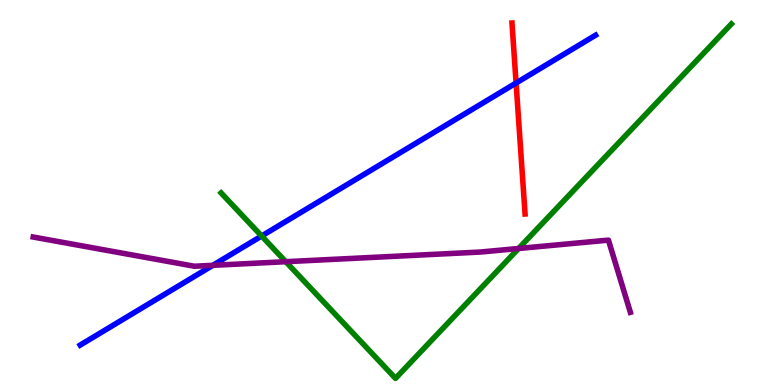[{'lines': ['blue', 'red'], 'intersections': [{'x': 6.66, 'y': 7.84}]}, {'lines': ['green', 'red'], 'intersections': []}, {'lines': ['purple', 'red'], 'intersections': []}, {'lines': ['blue', 'green'], 'intersections': [{'x': 3.38, 'y': 3.87}]}, {'lines': ['blue', 'purple'], 'intersections': [{'x': 2.75, 'y': 3.11}]}, {'lines': ['green', 'purple'], 'intersections': [{'x': 3.69, 'y': 3.2}, {'x': 6.69, 'y': 3.55}]}]